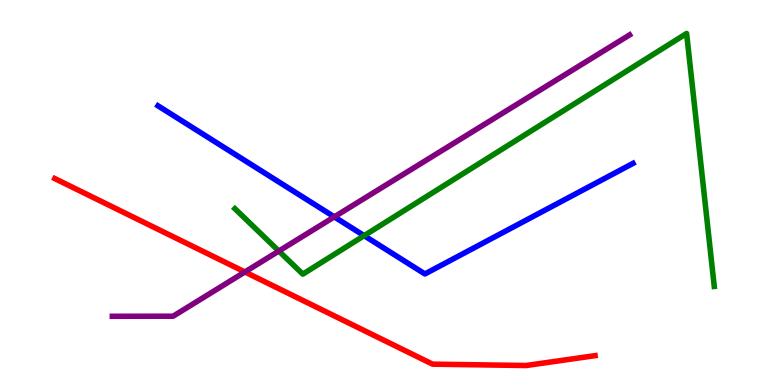[{'lines': ['blue', 'red'], 'intersections': []}, {'lines': ['green', 'red'], 'intersections': []}, {'lines': ['purple', 'red'], 'intersections': [{'x': 3.16, 'y': 2.94}]}, {'lines': ['blue', 'green'], 'intersections': [{'x': 4.7, 'y': 3.88}]}, {'lines': ['blue', 'purple'], 'intersections': [{'x': 4.31, 'y': 4.37}]}, {'lines': ['green', 'purple'], 'intersections': [{'x': 3.6, 'y': 3.48}]}]